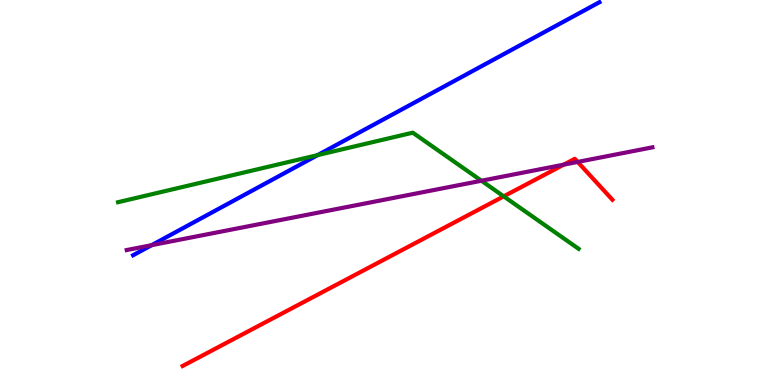[{'lines': ['blue', 'red'], 'intersections': []}, {'lines': ['green', 'red'], 'intersections': [{'x': 6.5, 'y': 4.9}]}, {'lines': ['purple', 'red'], 'intersections': [{'x': 7.27, 'y': 5.72}, {'x': 7.45, 'y': 5.79}]}, {'lines': ['blue', 'green'], 'intersections': [{'x': 4.1, 'y': 5.97}]}, {'lines': ['blue', 'purple'], 'intersections': [{'x': 1.96, 'y': 3.63}]}, {'lines': ['green', 'purple'], 'intersections': [{'x': 6.21, 'y': 5.31}]}]